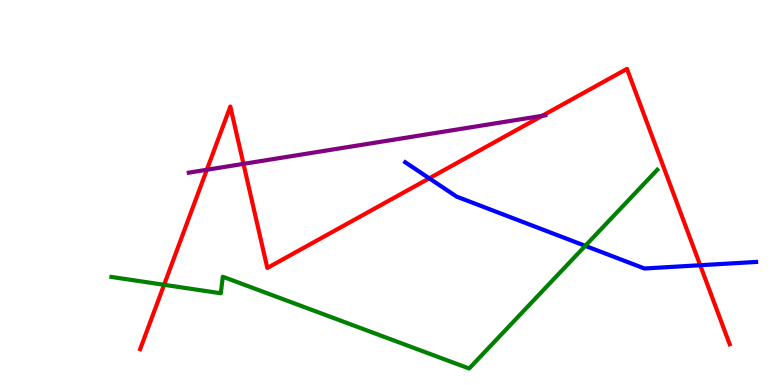[{'lines': ['blue', 'red'], 'intersections': [{'x': 5.54, 'y': 5.37}, {'x': 9.03, 'y': 3.11}]}, {'lines': ['green', 'red'], 'intersections': [{'x': 2.12, 'y': 2.6}]}, {'lines': ['purple', 'red'], 'intersections': [{'x': 2.67, 'y': 5.59}, {'x': 3.14, 'y': 5.74}, {'x': 7.0, 'y': 6.99}]}, {'lines': ['blue', 'green'], 'intersections': [{'x': 7.55, 'y': 3.61}]}, {'lines': ['blue', 'purple'], 'intersections': []}, {'lines': ['green', 'purple'], 'intersections': []}]